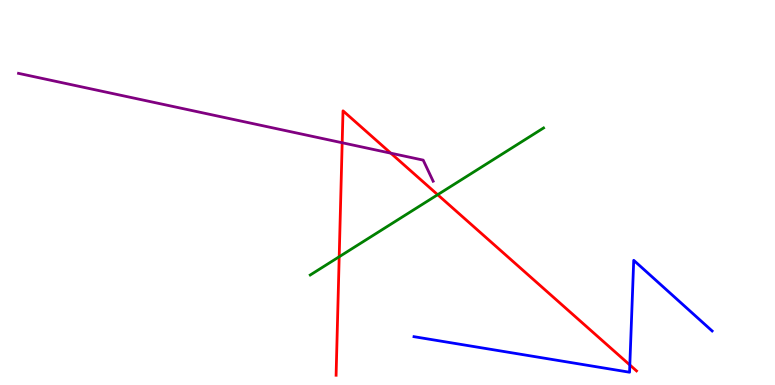[{'lines': ['blue', 'red'], 'intersections': [{'x': 8.13, 'y': 0.521}]}, {'lines': ['green', 'red'], 'intersections': [{'x': 4.38, 'y': 3.33}, {'x': 5.65, 'y': 4.94}]}, {'lines': ['purple', 'red'], 'intersections': [{'x': 4.42, 'y': 6.29}, {'x': 5.04, 'y': 6.02}]}, {'lines': ['blue', 'green'], 'intersections': []}, {'lines': ['blue', 'purple'], 'intersections': []}, {'lines': ['green', 'purple'], 'intersections': []}]